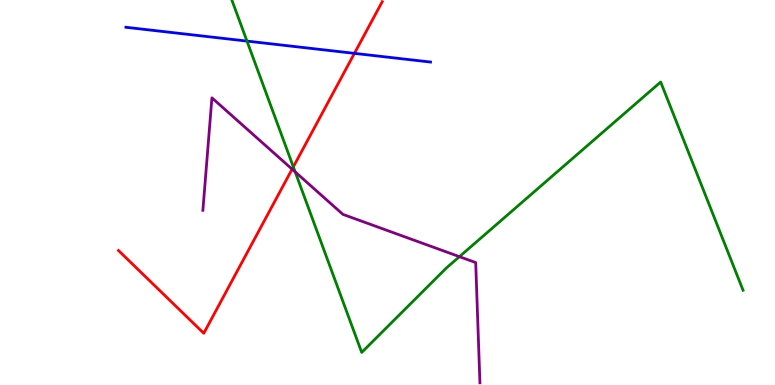[{'lines': ['blue', 'red'], 'intersections': [{'x': 4.57, 'y': 8.61}]}, {'lines': ['green', 'red'], 'intersections': [{'x': 3.78, 'y': 5.67}]}, {'lines': ['purple', 'red'], 'intersections': [{'x': 3.77, 'y': 5.61}]}, {'lines': ['blue', 'green'], 'intersections': [{'x': 3.19, 'y': 8.93}]}, {'lines': ['blue', 'purple'], 'intersections': []}, {'lines': ['green', 'purple'], 'intersections': [{'x': 3.81, 'y': 5.53}, {'x': 5.93, 'y': 3.33}]}]